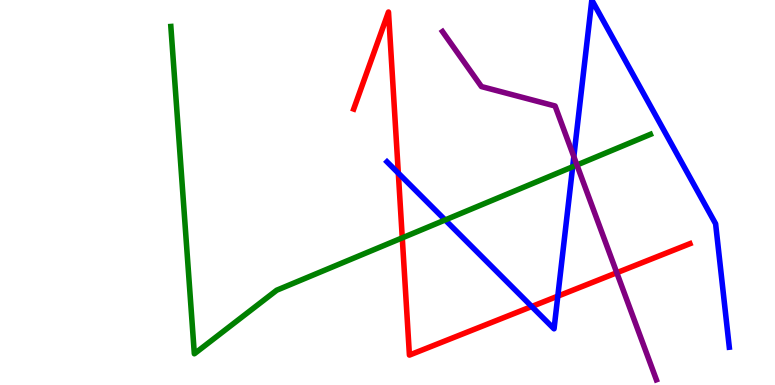[{'lines': ['blue', 'red'], 'intersections': [{'x': 5.14, 'y': 5.5}, {'x': 6.86, 'y': 2.04}, {'x': 7.2, 'y': 2.31}]}, {'lines': ['green', 'red'], 'intersections': [{'x': 5.19, 'y': 3.82}]}, {'lines': ['purple', 'red'], 'intersections': [{'x': 7.96, 'y': 2.92}]}, {'lines': ['blue', 'green'], 'intersections': [{'x': 5.74, 'y': 4.29}, {'x': 7.39, 'y': 5.67}]}, {'lines': ['blue', 'purple'], 'intersections': [{'x': 7.4, 'y': 5.93}]}, {'lines': ['green', 'purple'], 'intersections': [{'x': 7.44, 'y': 5.71}]}]